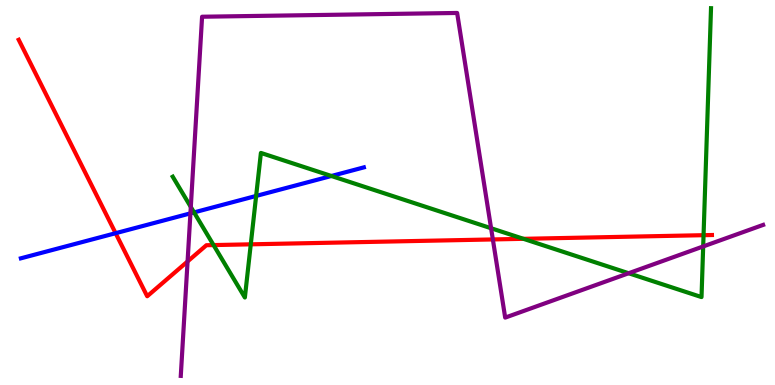[{'lines': ['blue', 'red'], 'intersections': [{'x': 1.49, 'y': 3.94}]}, {'lines': ['green', 'red'], 'intersections': [{'x': 2.76, 'y': 3.63}, {'x': 3.24, 'y': 3.65}, {'x': 6.75, 'y': 3.8}, {'x': 9.08, 'y': 3.89}]}, {'lines': ['purple', 'red'], 'intersections': [{'x': 2.42, 'y': 3.21}, {'x': 6.36, 'y': 3.78}]}, {'lines': ['blue', 'green'], 'intersections': [{'x': 2.5, 'y': 4.48}, {'x': 3.3, 'y': 4.91}, {'x': 4.28, 'y': 5.43}]}, {'lines': ['blue', 'purple'], 'intersections': [{'x': 2.46, 'y': 4.46}]}, {'lines': ['green', 'purple'], 'intersections': [{'x': 2.46, 'y': 4.62}, {'x': 6.34, 'y': 4.07}, {'x': 8.11, 'y': 2.9}, {'x': 9.07, 'y': 3.6}]}]